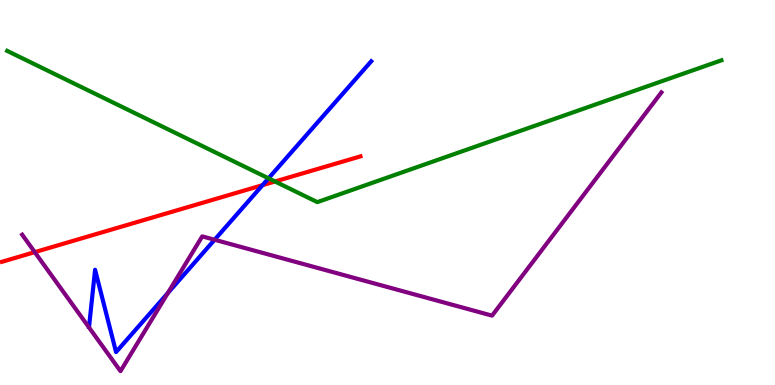[{'lines': ['blue', 'red'], 'intersections': [{'x': 3.39, 'y': 5.19}]}, {'lines': ['green', 'red'], 'intersections': [{'x': 3.55, 'y': 5.29}]}, {'lines': ['purple', 'red'], 'intersections': [{'x': 0.448, 'y': 3.45}]}, {'lines': ['blue', 'green'], 'intersections': [{'x': 3.46, 'y': 5.37}]}, {'lines': ['blue', 'purple'], 'intersections': [{'x': 2.17, 'y': 2.39}, {'x': 2.77, 'y': 3.77}]}, {'lines': ['green', 'purple'], 'intersections': []}]